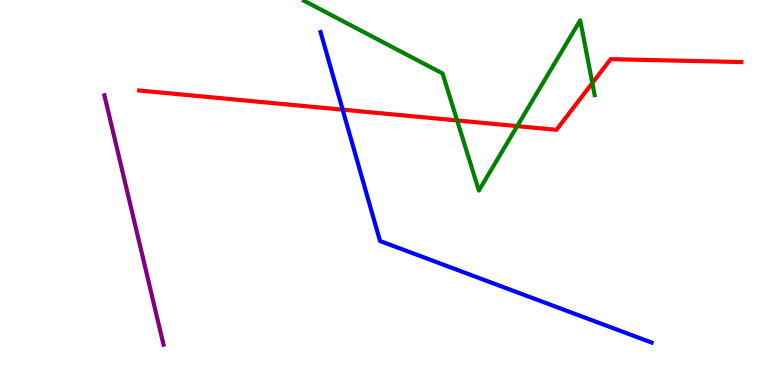[{'lines': ['blue', 'red'], 'intersections': [{'x': 4.42, 'y': 7.15}]}, {'lines': ['green', 'red'], 'intersections': [{'x': 5.9, 'y': 6.87}, {'x': 6.67, 'y': 6.72}, {'x': 7.64, 'y': 7.84}]}, {'lines': ['purple', 'red'], 'intersections': []}, {'lines': ['blue', 'green'], 'intersections': []}, {'lines': ['blue', 'purple'], 'intersections': []}, {'lines': ['green', 'purple'], 'intersections': []}]